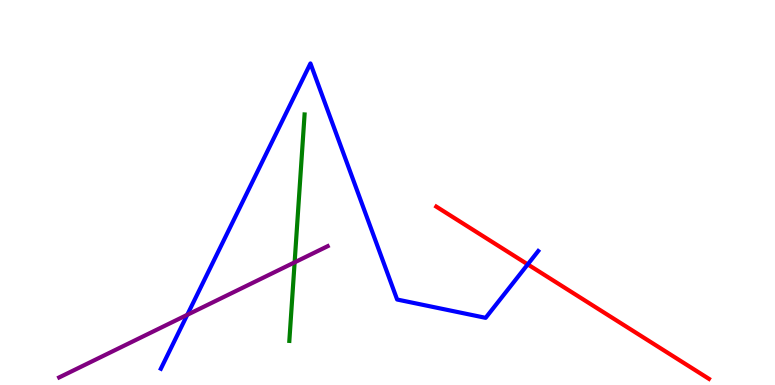[{'lines': ['blue', 'red'], 'intersections': [{'x': 6.81, 'y': 3.13}]}, {'lines': ['green', 'red'], 'intersections': []}, {'lines': ['purple', 'red'], 'intersections': []}, {'lines': ['blue', 'green'], 'intersections': []}, {'lines': ['blue', 'purple'], 'intersections': [{'x': 2.42, 'y': 1.82}]}, {'lines': ['green', 'purple'], 'intersections': [{'x': 3.8, 'y': 3.19}]}]